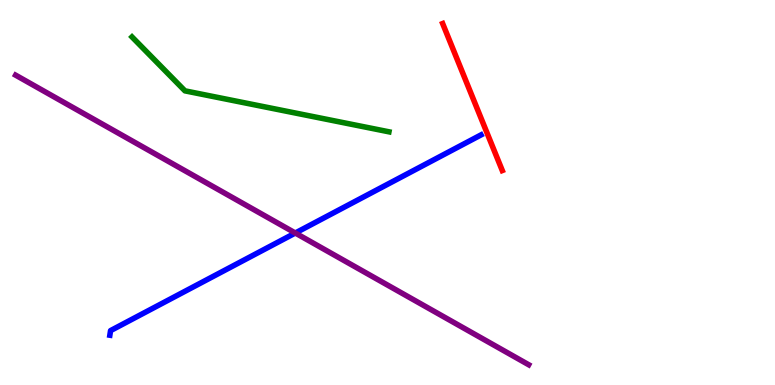[{'lines': ['blue', 'red'], 'intersections': []}, {'lines': ['green', 'red'], 'intersections': []}, {'lines': ['purple', 'red'], 'intersections': []}, {'lines': ['blue', 'green'], 'intersections': []}, {'lines': ['blue', 'purple'], 'intersections': [{'x': 3.81, 'y': 3.95}]}, {'lines': ['green', 'purple'], 'intersections': []}]